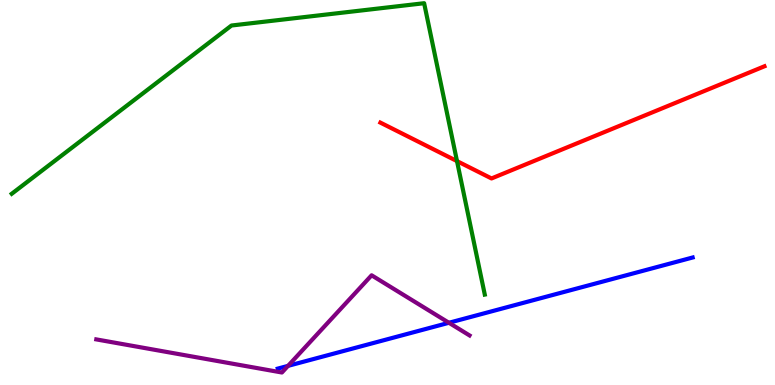[{'lines': ['blue', 'red'], 'intersections': []}, {'lines': ['green', 'red'], 'intersections': [{'x': 5.9, 'y': 5.82}]}, {'lines': ['purple', 'red'], 'intersections': []}, {'lines': ['blue', 'green'], 'intersections': []}, {'lines': ['blue', 'purple'], 'intersections': [{'x': 3.72, 'y': 0.497}, {'x': 5.79, 'y': 1.62}]}, {'lines': ['green', 'purple'], 'intersections': []}]